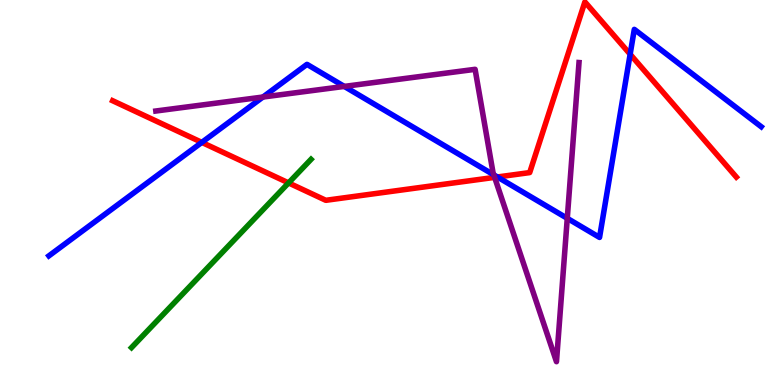[{'lines': ['blue', 'red'], 'intersections': [{'x': 2.6, 'y': 6.3}, {'x': 6.42, 'y': 5.4}, {'x': 8.13, 'y': 8.59}]}, {'lines': ['green', 'red'], 'intersections': [{'x': 3.72, 'y': 5.25}]}, {'lines': ['purple', 'red'], 'intersections': [{'x': 6.38, 'y': 5.39}]}, {'lines': ['blue', 'green'], 'intersections': []}, {'lines': ['blue', 'purple'], 'intersections': [{'x': 3.39, 'y': 7.48}, {'x': 4.44, 'y': 7.76}, {'x': 6.37, 'y': 5.46}, {'x': 7.32, 'y': 4.33}]}, {'lines': ['green', 'purple'], 'intersections': []}]